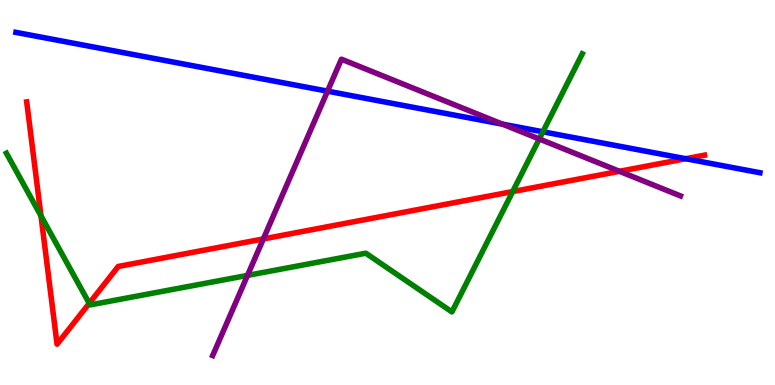[{'lines': ['blue', 'red'], 'intersections': [{'x': 8.85, 'y': 5.88}]}, {'lines': ['green', 'red'], 'intersections': [{'x': 0.529, 'y': 4.39}, {'x': 1.15, 'y': 2.12}, {'x': 6.62, 'y': 5.02}]}, {'lines': ['purple', 'red'], 'intersections': [{'x': 3.4, 'y': 3.79}, {'x': 7.99, 'y': 5.55}]}, {'lines': ['blue', 'green'], 'intersections': [{'x': 7.01, 'y': 6.58}]}, {'lines': ['blue', 'purple'], 'intersections': [{'x': 4.23, 'y': 7.63}, {'x': 6.49, 'y': 6.77}]}, {'lines': ['green', 'purple'], 'intersections': [{'x': 3.19, 'y': 2.85}, {'x': 6.96, 'y': 6.39}]}]